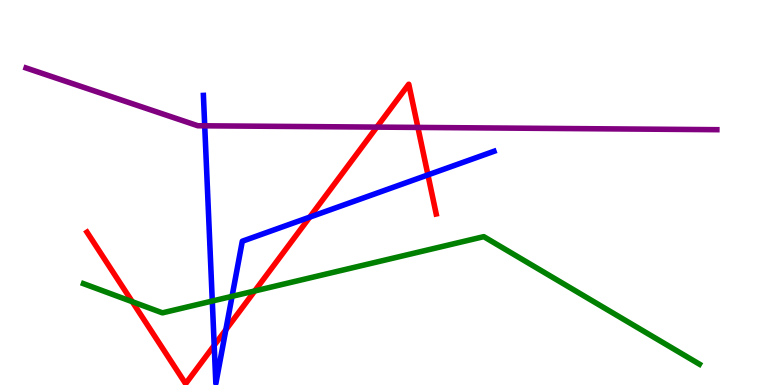[{'lines': ['blue', 'red'], 'intersections': [{'x': 2.76, 'y': 1.03}, {'x': 2.91, 'y': 1.44}, {'x': 4.0, 'y': 4.36}, {'x': 5.52, 'y': 5.46}]}, {'lines': ['green', 'red'], 'intersections': [{'x': 1.71, 'y': 2.16}, {'x': 3.29, 'y': 2.44}]}, {'lines': ['purple', 'red'], 'intersections': [{'x': 4.86, 'y': 6.7}, {'x': 5.39, 'y': 6.69}]}, {'lines': ['blue', 'green'], 'intersections': [{'x': 2.74, 'y': 2.18}, {'x': 2.99, 'y': 2.3}]}, {'lines': ['blue', 'purple'], 'intersections': [{'x': 2.64, 'y': 6.73}]}, {'lines': ['green', 'purple'], 'intersections': []}]